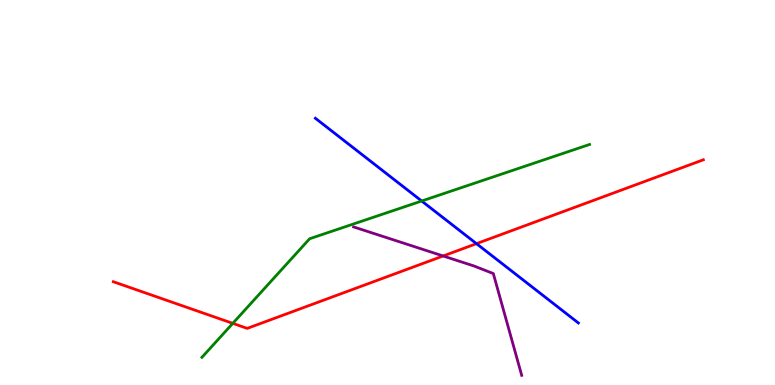[{'lines': ['blue', 'red'], 'intersections': [{'x': 6.15, 'y': 3.67}]}, {'lines': ['green', 'red'], 'intersections': [{'x': 3.0, 'y': 1.6}]}, {'lines': ['purple', 'red'], 'intersections': [{'x': 5.72, 'y': 3.35}]}, {'lines': ['blue', 'green'], 'intersections': [{'x': 5.44, 'y': 4.78}]}, {'lines': ['blue', 'purple'], 'intersections': []}, {'lines': ['green', 'purple'], 'intersections': []}]